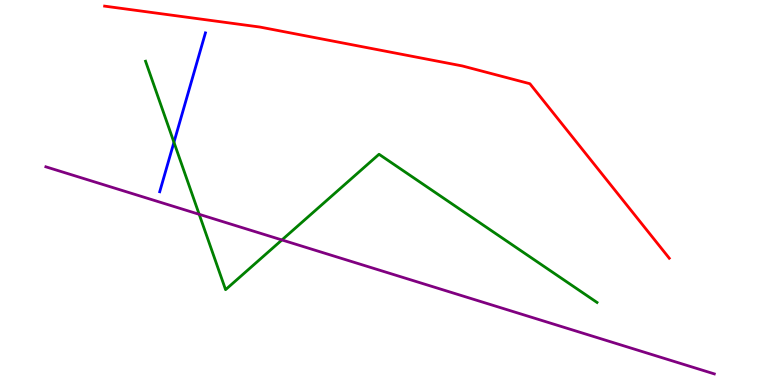[{'lines': ['blue', 'red'], 'intersections': []}, {'lines': ['green', 'red'], 'intersections': []}, {'lines': ['purple', 'red'], 'intersections': []}, {'lines': ['blue', 'green'], 'intersections': [{'x': 2.24, 'y': 6.3}]}, {'lines': ['blue', 'purple'], 'intersections': []}, {'lines': ['green', 'purple'], 'intersections': [{'x': 2.57, 'y': 4.43}, {'x': 3.64, 'y': 3.77}]}]